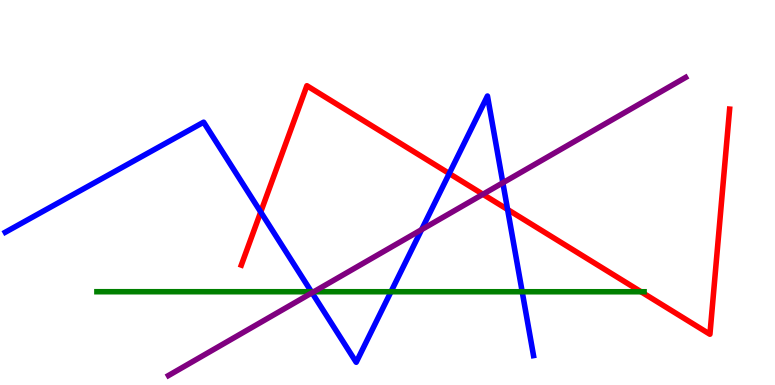[{'lines': ['blue', 'red'], 'intersections': [{'x': 3.36, 'y': 4.49}, {'x': 5.8, 'y': 5.49}, {'x': 6.55, 'y': 4.56}]}, {'lines': ['green', 'red'], 'intersections': [{'x': 8.27, 'y': 2.42}]}, {'lines': ['purple', 'red'], 'intersections': [{'x': 6.23, 'y': 4.95}]}, {'lines': ['blue', 'green'], 'intersections': [{'x': 4.02, 'y': 2.42}, {'x': 5.04, 'y': 2.42}, {'x': 6.74, 'y': 2.42}]}, {'lines': ['blue', 'purple'], 'intersections': [{'x': 4.03, 'y': 2.4}, {'x': 5.44, 'y': 4.04}, {'x': 6.49, 'y': 5.25}]}, {'lines': ['green', 'purple'], 'intersections': [{'x': 4.05, 'y': 2.42}]}]